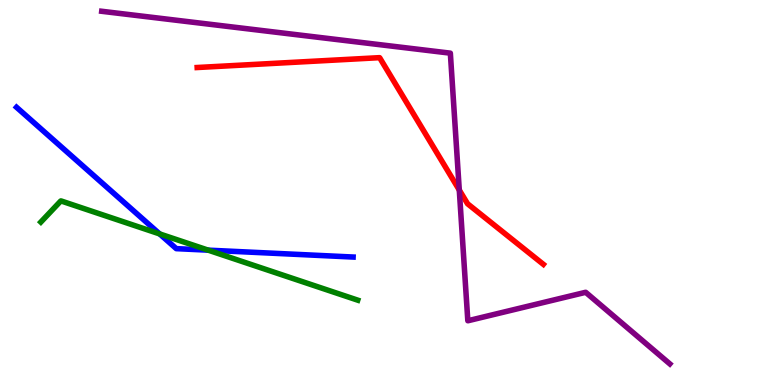[{'lines': ['blue', 'red'], 'intersections': []}, {'lines': ['green', 'red'], 'intersections': []}, {'lines': ['purple', 'red'], 'intersections': [{'x': 5.93, 'y': 5.06}]}, {'lines': ['blue', 'green'], 'intersections': [{'x': 2.06, 'y': 3.92}, {'x': 2.69, 'y': 3.5}]}, {'lines': ['blue', 'purple'], 'intersections': []}, {'lines': ['green', 'purple'], 'intersections': []}]